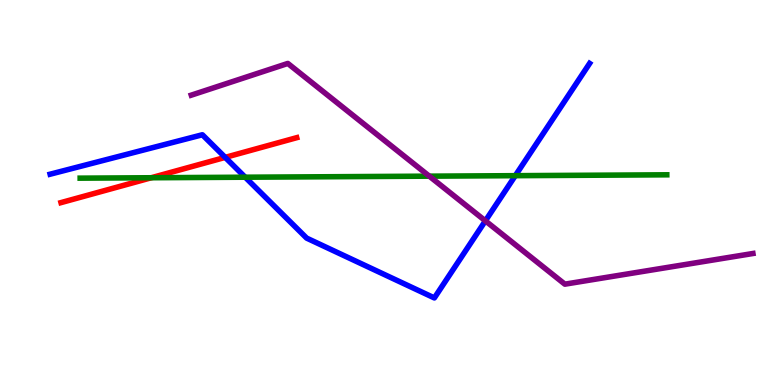[{'lines': ['blue', 'red'], 'intersections': [{'x': 2.91, 'y': 5.91}]}, {'lines': ['green', 'red'], 'intersections': [{'x': 1.95, 'y': 5.38}]}, {'lines': ['purple', 'red'], 'intersections': []}, {'lines': ['blue', 'green'], 'intersections': [{'x': 3.16, 'y': 5.4}, {'x': 6.65, 'y': 5.44}]}, {'lines': ['blue', 'purple'], 'intersections': [{'x': 6.26, 'y': 4.26}]}, {'lines': ['green', 'purple'], 'intersections': [{'x': 5.54, 'y': 5.42}]}]